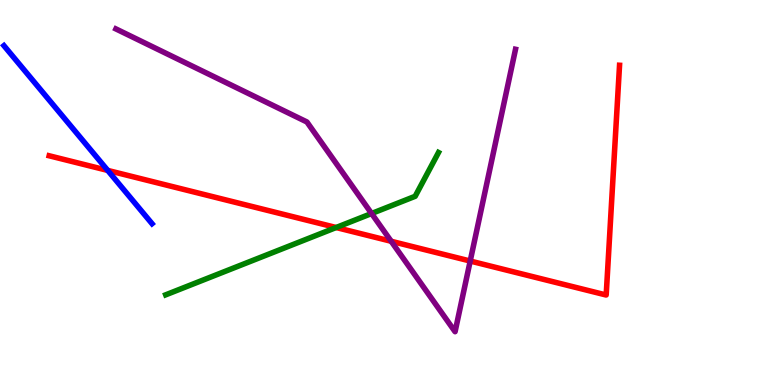[{'lines': ['blue', 'red'], 'intersections': [{'x': 1.39, 'y': 5.57}]}, {'lines': ['green', 'red'], 'intersections': [{'x': 4.34, 'y': 4.09}]}, {'lines': ['purple', 'red'], 'intersections': [{'x': 5.05, 'y': 3.73}, {'x': 6.07, 'y': 3.22}]}, {'lines': ['blue', 'green'], 'intersections': []}, {'lines': ['blue', 'purple'], 'intersections': []}, {'lines': ['green', 'purple'], 'intersections': [{'x': 4.79, 'y': 4.45}]}]